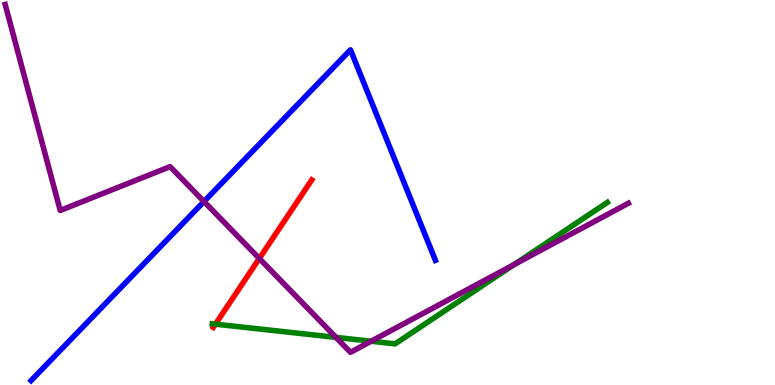[{'lines': ['blue', 'red'], 'intersections': []}, {'lines': ['green', 'red'], 'intersections': [{'x': 2.78, 'y': 1.58}]}, {'lines': ['purple', 'red'], 'intersections': [{'x': 3.35, 'y': 3.29}]}, {'lines': ['blue', 'green'], 'intersections': []}, {'lines': ['blue', 'purple'], 'intersections': [{'x': 2.63, 'y': 4.77}]}, {'lines': ['green', 'purple'], 'intersections': [{'x': 4.34, 'y': 1.24}, {'x': 4.79, 'y': 1.14}, {'x': 6.63, 'y': 3.13}]}]